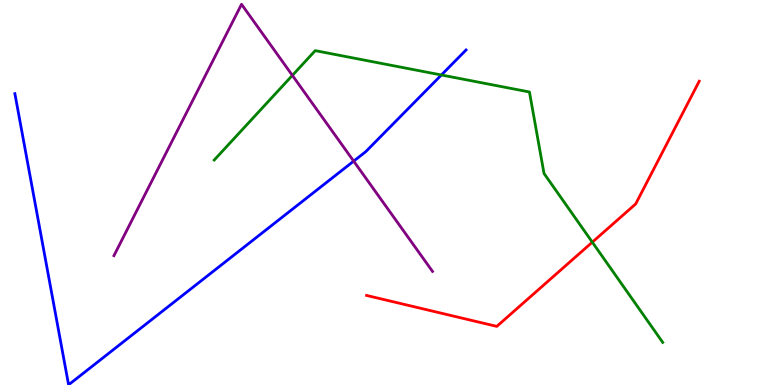[{'lines': ['blue', 'red'], 'intersections': []}, {'lines': ['green', 'red'], 'intersections': [{'x': 7.64, 'y': 3.71}]}, {'lines': ['purple', 'red'], 'intersections': []}, {'lines': ['blue', 'green'], 'intersections': [{'x': 5.7, 'y': 8.05}]}, {'lines': ['blue', 'purple'], 'intersections': [{'x': 4.56, 'y': 5.81}]}, {'lines': ['green', 'purple'], 'intersections': [{'x': 3.77, 'y': 8.04}]}]